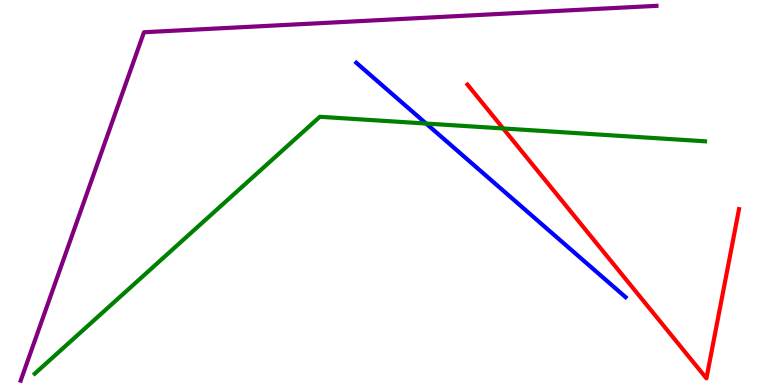[{'lines': ['blue', 'red'], 'intersections': []}, {'lines': ['green', 'red'], 'intersections': [{'x': 6.49, 'y': 6.66}]}, {'lines': ['purple', 'red'], 'intersections': []}, {'lines': ['blue', 'green'], 'intersections': [{'x': 5.5, 'y': 6.79}]}, {'lines': ['blue', 'purple'], 'intersections': []}, {'lines': ['green', 'purple'], 'intersections': []}]